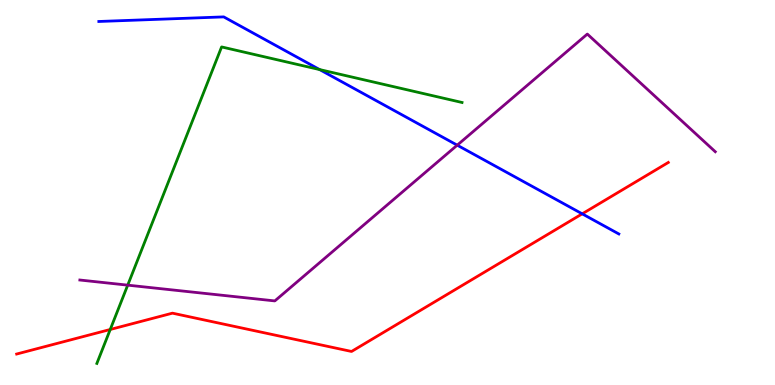[{'lines': ['blue', 'red'], 'intersections': [{'x': 7.51, 'y': 4.45}]}, {'lines': ['green', 'red'], 'intersections': [{'x': 1.42, 'y': 1.44}]}, {'lines': ['purple', 'red'], 'intersections': []}, {'lines': ['blue', 'green'], 'intersections': [{'x': 4.12, 'y': 8.19}]}, {'lines': ['blue', 'purple'], 'intersections': [{'x': 5.9, 'y': 6.23}]}, {'lines': ['green', 'purple'], 'intersections': [{'x': 1.65, 'y': 2.59}]}]